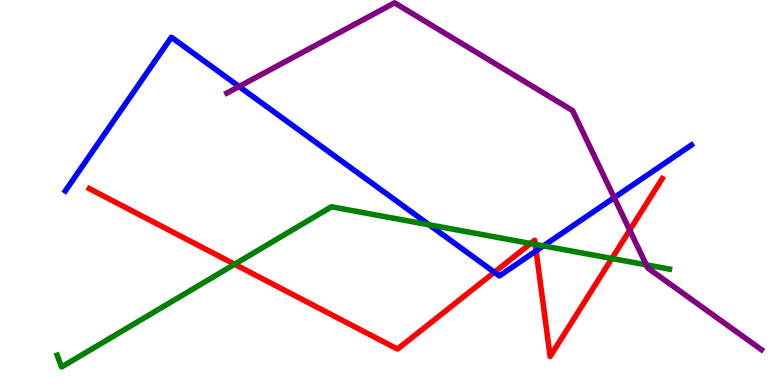[{'lines': ['blue', 'red'], 'intersections': [{'x': 6.38, 'y': 2.93}, {'x': 6.92, 'y': 3.48}]}, {'lines': ['green', 'red'], 'intersections': [{'x': 3.03, 'y': 3.14}, {'x': 6.85, 'y': 3.68}, {'x': 6.91, 'y': 3.65}, {'x': 7.9, 'y': 3.29}]}, {'lines': ['purple', 'red'], 'intersections': [{'x': 8.13, 'y': 4.02}]}, {'lines': ['blue', 'green'], 'intersections': [{'x': 5.54, 'y': 4.16}, {'x': 7.01, 'y': 3.61}]}, {'lines': ['blue', 'purple'], 'intersections': [{'x': 3.08, 'y': 7.75}, {'x': 7.93, 'y': 4.87}]}, {'lines': ['green', 'purple'], 'intersections': [{'x': 8.34, 'y': 3.12}]}]